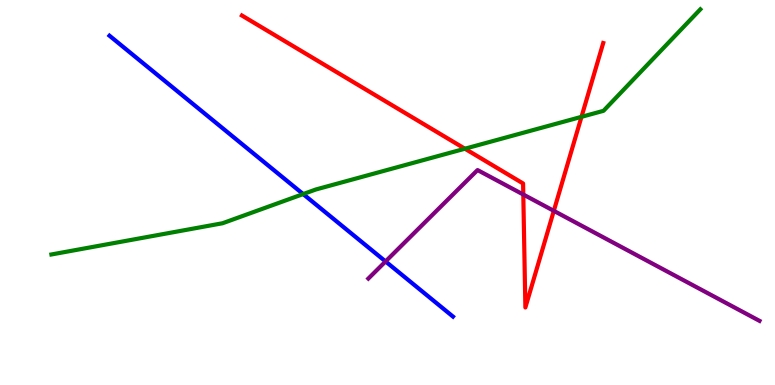[{'lines': ['blue', 'red'], 'intersections': []}, {'lines': ['green', 'red'], 'intersections': [{'x': 6.0, 'y': 6.14}, {'x': 7.5, 'y': 6.97}]}, {'lines': ['purple', 'red'], 'intersections': [{'x': 6.75, 'y': 4.95}, {'x': 7.15, 'y': 4.52}]}, {'lines': ['blue', 'green'], 'intersections': [{'x': 3.91, 'y': 4.96}]}, {'lines': ['blue', 'purple'], 'intersections': [{'x': 4.98, 'y': 3.21}]}, {'lines': ['green', 'purple'], 'intersections': []}]